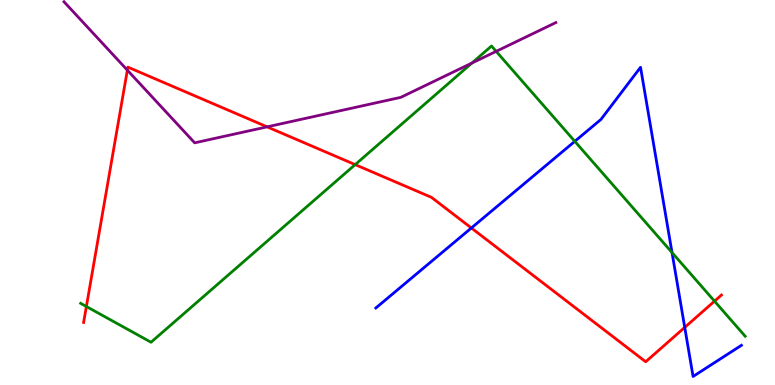[{'lines': ['blue', 'red'], 'intersections': [{'x': 6.08, 'y': 4.08}, {'x': 8.84, 'y': 1.5}]}, {'lines': ['green', 'red'], 'intersections': [{'x': 1.11, 'y': 2.04}, {'x': 4.58, 'y': 5.72}, {'x': 9.22, 'y': 2.18}]}, {'lines': ['purple', 'red'], 'intersections': [{'x': 1.64, 'y': 8.18}, {'x': 3.45, 'y': 6.71}]}, {'lines': ['blue', 'green'], 'intersections': [{'x': 7.42, 'y': 6.33}, {'x': 8.67, 'y': 3.44}]}, {'lines': ['blue', 'purple'], 'intersections': []}, {'lines': ['green', 'purple'], 'intersections': [{'x': 6.09, 'y': 8.36}, {'x': 6.4, 'y': 8.67}]}]